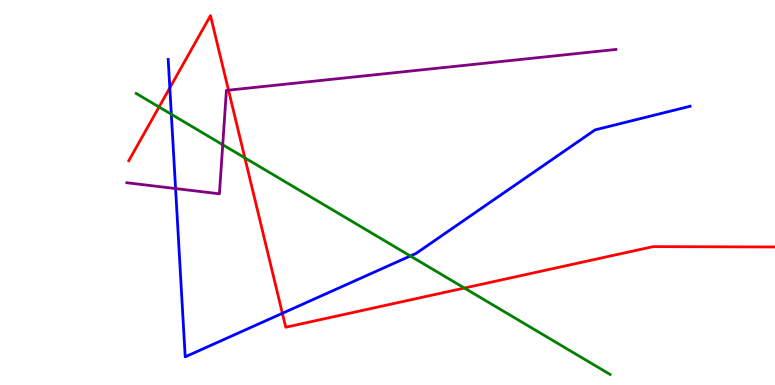[{'lines': ['blue', 'red'], 'intersections': [{'x': 2.19, 'y': 7.72}, {'x': 3.64, 'y': 1.86}]}, {'lines': ['green', 'red'], 'intersections': [{'x': 2.05, 'y': 7.22}, {'x': 3.16, 'y': 5.9}, {'x': 5.99, 'y': 2.52}]}, {'lines': ['purple', 'red'], 'intersections': [{'x': 2.95, 'y': 7.66}]}, {'lines': ['blue', 'green'], 'intersections': [{'x': 2.21, 'y': 7.03}, {'x': 5.29, 'y': 3.35}]}, {'lines': ['blue', 'purple'], 'intersections': [{'x': 2.27, 'y': 5.1}]}, {'lines': ['green', 'purple'], 'intersections': [{'x': 2.87, 'y': 6.24}]}]